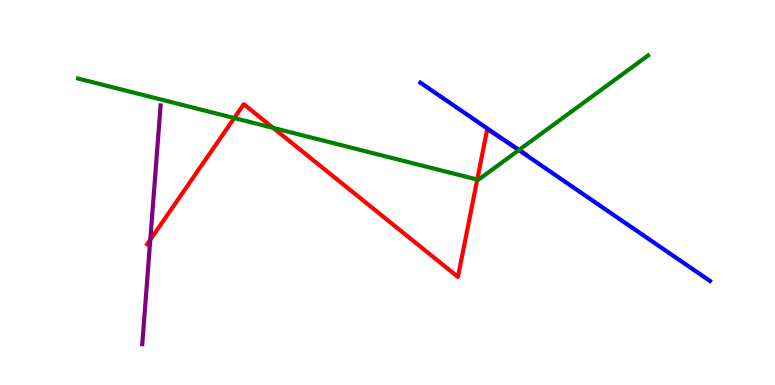[{'lines': ['blue', 'red'], 'intersections': [{'x': 6.57, 'y': 6.28}]}, {'lines': ['green', 'red'], 'intersections': [{'x': 3.02, 'y': 6.93}, {'x': 3.52, 'y': 6.68}, {'x': 6.16, 'y': 5.34}, {'x': 6.7, 'y': 6.11}]}, {'lines': ['purple', 'red'], 'intersections': [{'x': 1.94, 'y': 3.77}]}, {'lines': ['blue', 'green'], 'intersections': [{'x': 6.7, 'y': 6.1}]}, {'lines': ['blue', 'purple'], 'intersections': []}, {'lines': ['green', 'purple'], 'intersections': []}]